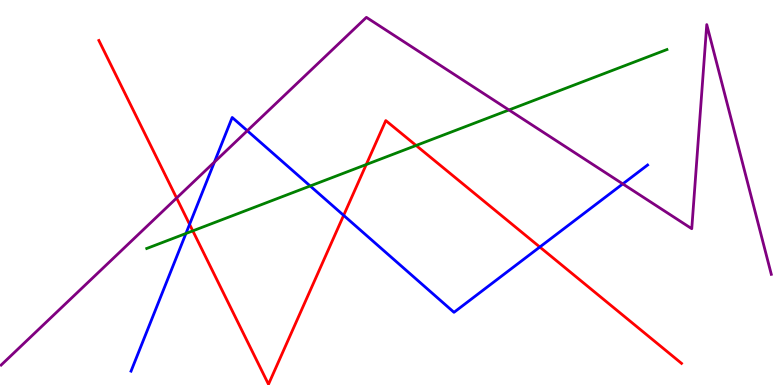[{'lines': ['blue', 'red'], 'intersections': [{'x': 2.45, 'y': 4.17}, {'x': 4.43, 'y': 4.41}, {'x': 6.97, 'y': 3.58}]}, {'lines': ['green', 'red'], 'intersections': [{'x': 2.49, 'y': 4.0}, {'x': 4.73, 'y': 5.73}, {'x': 5.37, 'y': 6.22}]}, {'lines': ['purple', 'red'], 'intersections': [{'x': 2.28, 'y': 4.86}]}, {'lines': ['blue', 'green'], 'intersections': [{'x': 2.4, 'y': 3.94}, {'x': 4.0, 'y': 5.17}]}, {'lines': ['blue', 'purple'], 'intersections': [{'x': 2.77, 'y': 5.79}, {'x': 3.19, 'y': 6.6}, {'x': 8.04, 'y': 5.22}]}, {'lines': ['green', 'purple'], 'intersections': [{'x': 6.57, 'y': 7.14}]}]